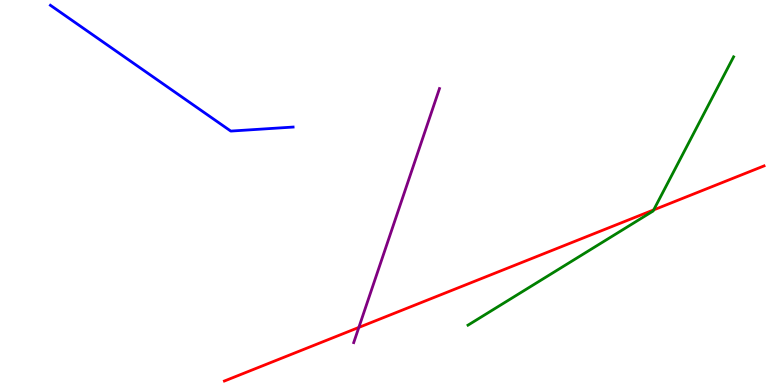[{'lines': ['blue', 'red'], 'intersections': []}, {'lines': ['green', 'red'], 'intersections': [{'x': 8.43, 'y': 4.55}]}, {'lines': ['purple', 'red'], 'intersections': [{'x': 4.63, 'y': 1.5}]}, {'lines': ['blue', 'green'], 'intersections': []}, {'lines': ['blue', 'purple'], 'intersections': []}, {'lines': ['green', 'purple'], 'intersections': []}]